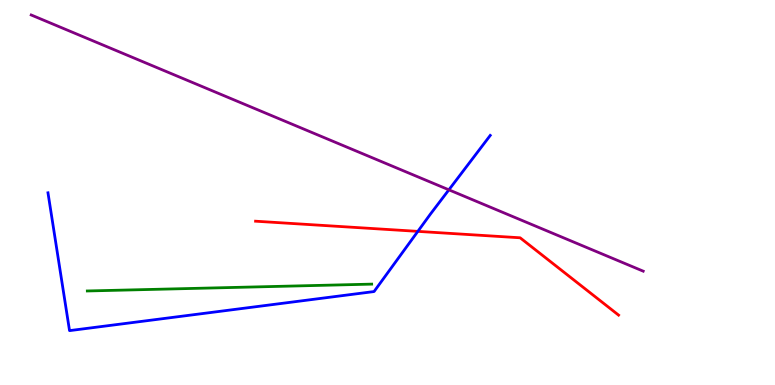[{'lines': ['blue', 'red'], 'intersections': [{'x': 5.39, 'y': 3.99}]}, {'lines': ['green', 'red'], 'intersections': []}, {'lines': ['purple', 'red'], 'intersections': []}, {'lines': ['blue', 'green'], 'intersections': []}, {'lines': ['blue', 'purple'], 'intersections': [{'x': 5.79, 'y': 5.07}]}, {'lines': ['green', 'purple'], 'intersections': []}]